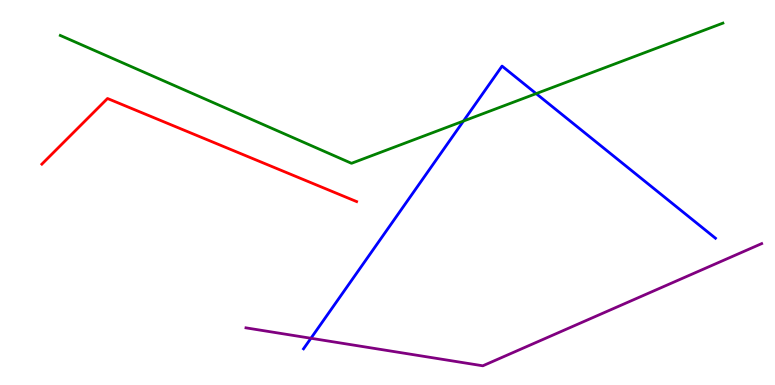[{'lines': ['blue', 'red'], 'intersections': []}, {'lines': ['green', 'red'], 'intersections': []}, {'lines': ['purple', 'red'], 'intersections': []}, {'lines': ['blue', 'green'], 'intersections': [{'x': 5.98, 'y': 6.86}, {'x': 6.92, 'y': 7.57}]}, {'lines': ['blue', 'purple'], 'intersections': [{'x': 4.01, 'y': 1.21}]}, {'lines': ['green', 'purple'], 'intersections': []}]